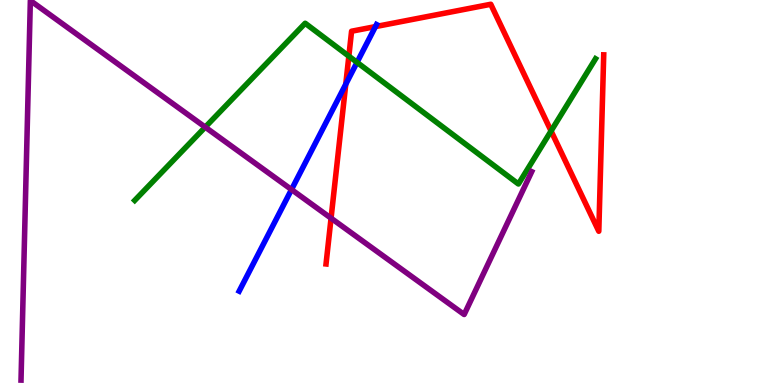[{'lines': ['blue', 'red'], 'intersections': [{'x': 4.46, 'y': 7.81}, {'x': 4.84, 'y': 9.31}]}, {'lines': ['green', 'red'], 'intersections': [{'x': 4.5, 'y': 8.54}, {'x': 7.11, 'y': 6.6}]}, {'lines': ['purple', 'red'], 'intersections': [{'x': 4.27, 'y': 4.33}]}, {'lines': ['blue', 'green'], 'intersections': [{'x': 4.61, 'y': 8.38}]}, {'lines': ['blue', 'purple'], 'intersections': [{'x': 3.76, 'y': 5.08}]}, {'lines': ['green', 'purple'], 'intersections': [{'x': 2.65, 'y': 6.7}]}]